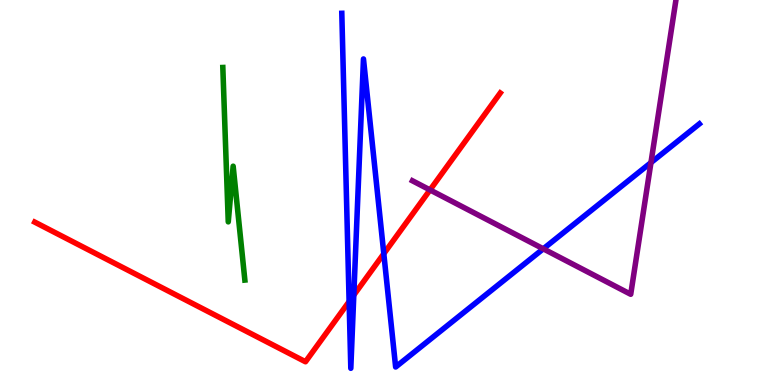[{'lines': ['blue', 'red'], 'intersections': [{'x': 4.5, 'y': 2.17}, {'x': 4.57, 'y': 2.34}, {'x': 4.95, 'y': 3.41}]}, {'lines': ['green', 'red'], 'intersections': []}, {'lines': ['purple', 'red'], 'intersections': [{'x': 5.55, 'y': 5.07}]}, {'lines': ['blue', 'green'], 'intersections': []}, {'lines': ['blue', 'purple'], 'intersections': [{'x': 7.01, 'y': 3.54}, {'x': 8.4, 'y': 5.78}]}, {'lines': ['green', 'purple'], 'intersections': []}]